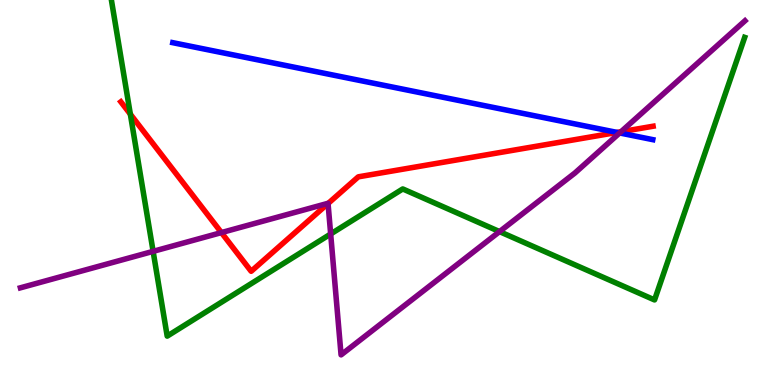[{'lines': ['blue', 'red'], 'intersections': [{'x': 7.96, 'y': 6.56}]}, {'lines': ['green', 'red'], 'intersections': [{'x': 1.68, 'y': 7.03}]}, {'lines': ['purple', 'red'], 'intersections': [{'x': 2.86, 'y': 3.96}, {'x': 4.23, 'y': 4.71}, {'x': 8.01, 'y': 6.58}]}, {'lines': ['blue', 'green'], 'intersections': []}, {'lines': ['blue', 'purple'], 'intersections': [{'x': 8.0, 'y': 6.55}]}, {'lines': ['green', 'purple'], 'intersections': [{'x': 1.98, 'y': 3.47}, {'x': 4.27, 'y': 3.92}, {'x': 6.45, 'y': 3.98}]}]